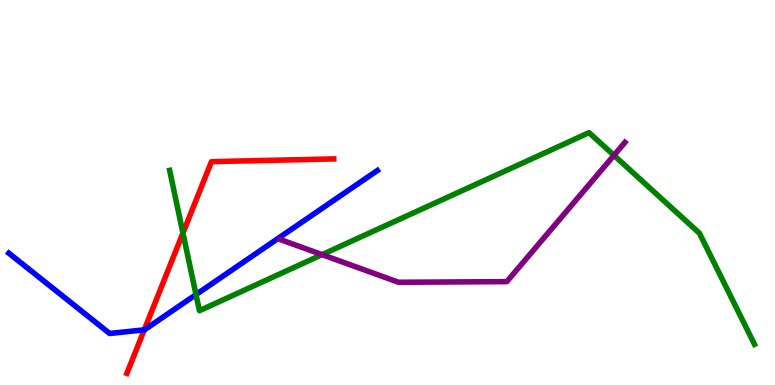[{'lines': ['blue', 'red'], 'intersections': [{'x': 1.86, 'y': 1.43}]}, {'lines': ['green', 'red'], 'intersections': [{'x': 2.36, 'y': 3.95}]}, {'lines': ['purple', 'red'], 'intersections': []}, {'lines': ['blue', 'green'], 'intersections': [{'x': 2.53, 'y': 2.35}]}, {'lines': ['blue', 'purple'], 'intersections': []}, {'lines': ['green', 'purple'], 'intersections': [{'x': 4.16, 'y': 3.39}, {'x': 7.92, 'y': 5.97}]}]